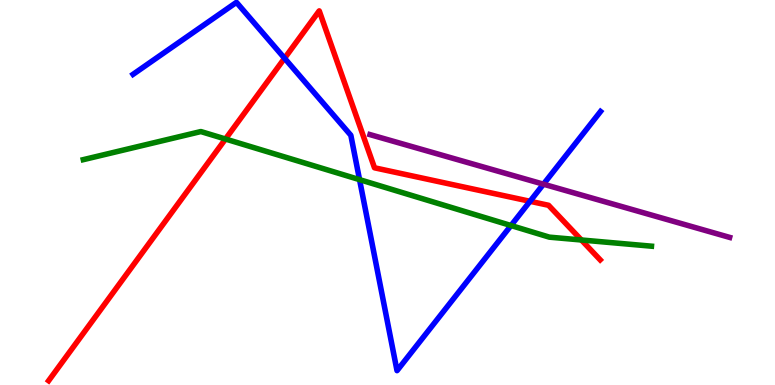[{'lines': ['blue', 'red'], 'intersections': [{'x': 3.67, 'y': 8.49}, {'x': 6.84, 'y': 4.77}]}, {'lines': ['green', 'red'], 'intersections': [{'x': 2.91, 'y': 6.39}, {'x': 7.5, 'y': 3.77}]}, {'lines': ['purple', 'red'], 'intersections': []}, {'lines': ['blue', 'green'], 'intersections': [{'x': 4.64, 'y': 5.33}, {'x': 6.59, 'y': 4.14}]}, {'lines': ['blue', 'purple'], 'intersections': [{'x': 7.01, 'y': 5.22}]}, {'lines': ['green', 'purple'], 'intersections': []}]